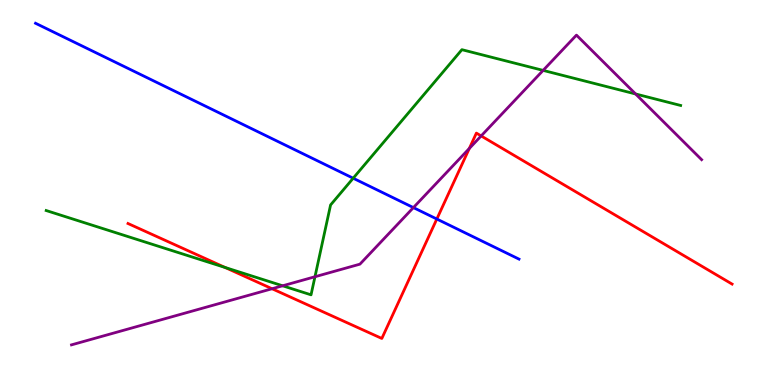[{'lines': ['blue', 'red'], 'intersections': [{'x': 5.64, 'y': 4.31}]}, {'lines': ['green', 'red'], 'intersections': [{'x': 2.9, 'y': 3.05}]}, {'lines': ['purple', 'red'], 'intersections': [{'x': 3.51, 'y': 2.5}, {'x': 6.06, 'y': 6.14}, {'x': 6.21, 'y': 6.47}]}, {'lines': ['blue', 'green'], 'intersections': [{'x': 4.56, 'y': 5.37}]}, {'lines': ['blue', 'purple'], 'intersections': [{'x': 5.33, 'y': 4.61}]}, {'lines': ['green', 'purple'], 'intersections': [{'x': 3.65, 'y': 2.58}, {'x': 4.06, 'y': 2.81}, {'x': 7.01, 'y': 8.17}, {'x': 8.2, 'y': 7.56}]}]